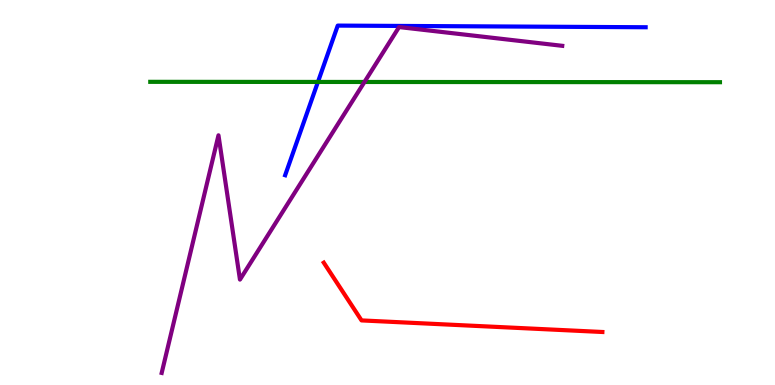[{'lines': ['blue', 'red'], 'intersections': []}, {'lines': ['green', 'red'], 'intersections': []}, {'lines': ['purple', 'red'], 'intersections': []}, {'lines': ['blue', 'green'], 'intersections': [{'x': 4.1, 'y': 7.87}]}, {'lines': ['blue', 'purple'], 'intersections': []}, {'lines': ['green', 'purple'], 'intersections': [{'x': 4.7, 'y': 7.87}]}]